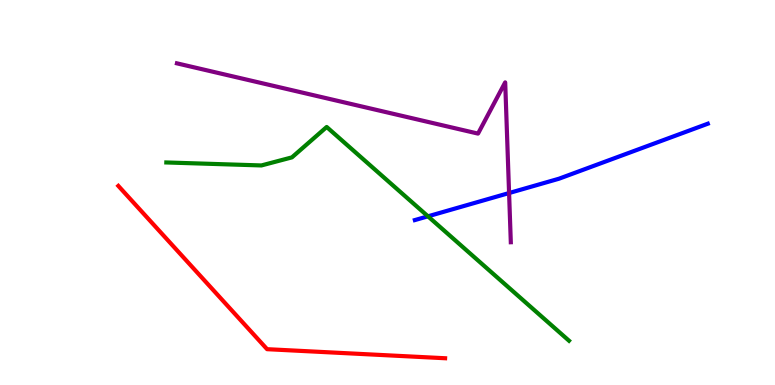[{'lines': ['blue', 'red'], 'intersections': []}, {'lines': ['green', 'red'], 'intersections': []}, {'lines': ['purple', 'red'], 'intersections': []}, {'lines': ['blue', 'green'], 'intersections': [{'x': 5.52, 'y': 4.38}]}, {'lines': ['blue', 'purple'], 'intersections': [{'x': 6.57, 'y': 4.99}]}, {'lines': ['green', 'purple'], 'intersections': []}]